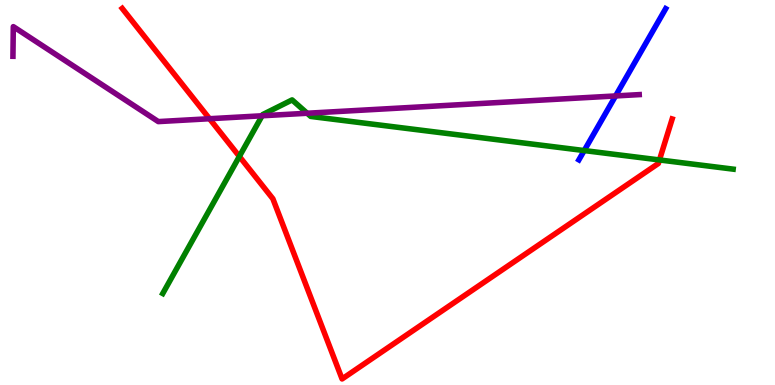[{'lines': ['blue', 'red'], 'intersections': []}, {'lines': ['green', 'red'], 'intersections': [{'x': 3.09, 'y': 5.94}, {'x': 8.51, 'y': 5.85}]}, {'lines': ['purple', 'red'], 'intersections': [{'x': 2.7, 'y': 6.92}]}, {'lines': ['blue', 'green'], 'intersections': [{'x': 7.54, 'y': 6.09}]}, {'lines': ['blue', 'purple'], 'intersections': [{'x': 7.94, 'y': 7.51}]}, {'lines': ['green', 'purple'], 'intersections': [{'x': 3.38, 'y': 6.99}, {'x': 3.96, 'y': 7.06}]}]